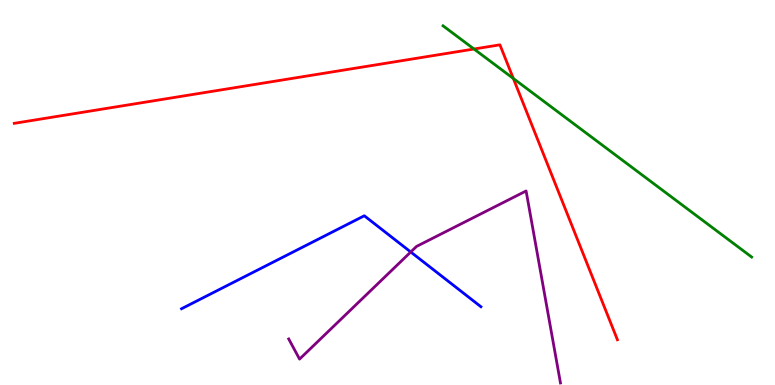[{'lines': ['blue', 'red'], 'intersections': []}, {'lines': ['green', 'red'], 'intersections': [{'x': 6.12, 'y': 8.73}, {'x': 6.62, 'y': 7.96}]}, {'lines': ['purple', 'red'], 'intersections': []}, {'lines': ['blue', 'green'], 'intersections': []}, {'lines': ['blue', 'purple'], 'intersections': [{'x': 5.3, 'y': 3.45}]}, {'lines': ['green', 'purple'], 'intersections': []}]